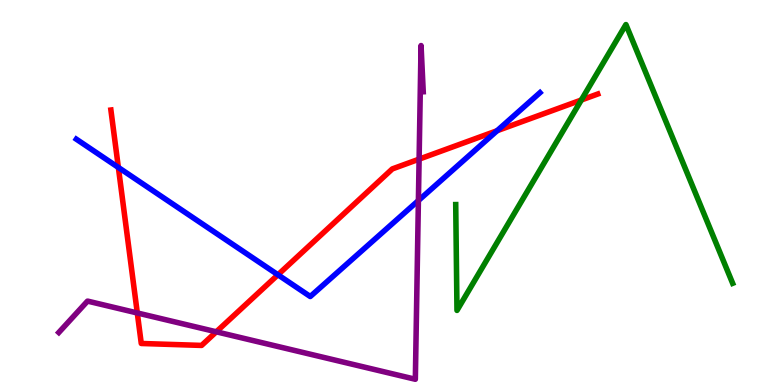[{'lines': ['blue', 'red'], 'intersections': [{'x': 1.53, 'y': 5.65}, {'x': 3.59, 'y': 2.86}, {'x': 6.41, 'y': 6.6}]}, {'lines': ['green', 'red'], 'intersections': [{'x': 7.5, 'y': 7.4}]}, {'lines': ['purple', 'red'], 'intersections': [{'x': 1.77, 'y': 1.87}, {'x': 2.79, 'y': 1.38}, {'x': 5.41, 'y': 5.87}]}, {'lines': ['blue', 'green'], 'intersections': []}, {'lines': ['blue', 'purple'], 'intersections': [{'x': 5.4, 'y': 4.79}]}, {'lines': ['green', 'purple'], 'intersections': []}]